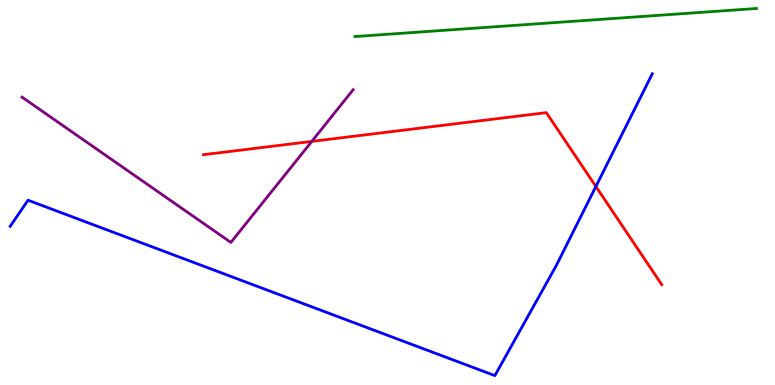[{'lines': ['blue', 'red'], 'intersections': [{'x': 7.69, 'y': 5.16}]}, {'lines': ['green', 'red'], 'intersections': []}, {'lines': ['purple', 'red'], 'intersections': [{'x': 4.02, 'y': 6.33}]}, {'lines': ['blue', 'green'], 'intersections': []}, {'lines': ['blue', 'purple'], 'intersections': []}, {'lines': ['green', 'purple'], 'intersections': []}]